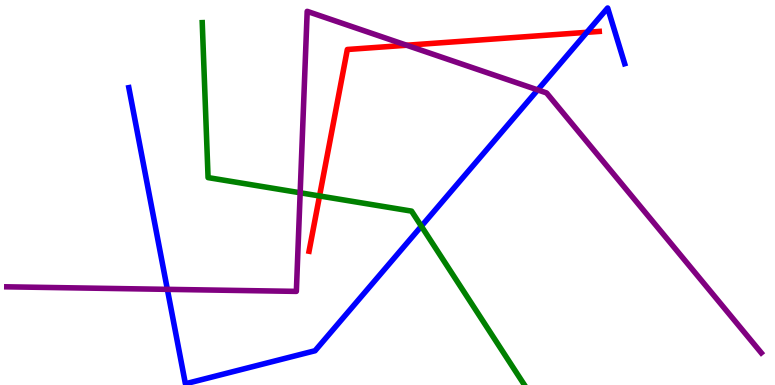[{'lines': ['blue', 'red'], 'intersections': [{'x': 7.57, 'y': 9.16}]}, {'lines': ['green', 'red'], 'intersections': [{'x': 4.12, 'y': 4.91}]}, {'lines': ['purple', 'red'], 'intersections': [{'x': 5.25, 'y': 8.82}]}, {'lines': ['blue', 'green'], 'intersections': [{'x': 5.44, 'y': 4.12}]}, {'lines': ['blue', 'purple'], 'intersections': [{'x': 2.16, 'y': 2.48}, {'x': 6.94, 'y': 7.66}]}, {'lines': ['green', 'purple'], 'intersections': [{'x': 3.87, 'y': 4.99}]}]